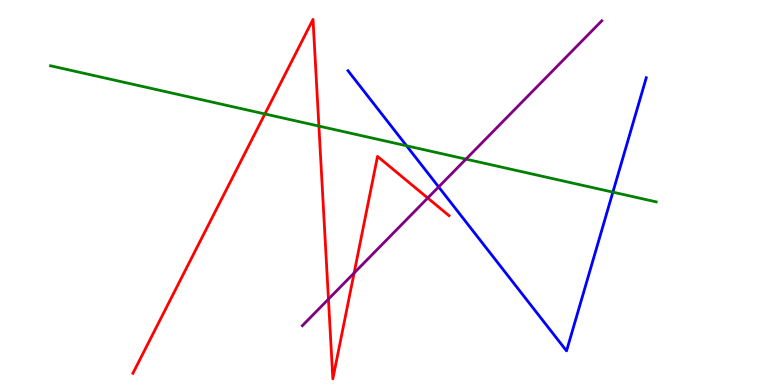[{'lines': ['blue', 'red'], 'intersections': []}, {'lines': ['green', 'red'], 'intersections': [{'x': 3.42, 'y': 7.04}, {'x': 4.11, 'y': 6.73}]}, {'lines': ['purple', 'red'], 'intersections': [{'x': 4.24, 'y': 2.23}, {'x': 4.57, 'y': 2.91}, {'x': 5.52, 'y': 4.86}]}, {'lines': ['blue', 'green'], 'intersections': [{'x': 5.25, 'y': 6.21}, {'x': 7.91, 'y': 5.01}]}, {'lines': ['blue', 'purple'], 'intersections': [{'x': 5.66, 'y': 5.14}]}, {'lines': ['green', 'purple'], 'intersections': [{'x': 6.01, 'y': 5.87}]}]